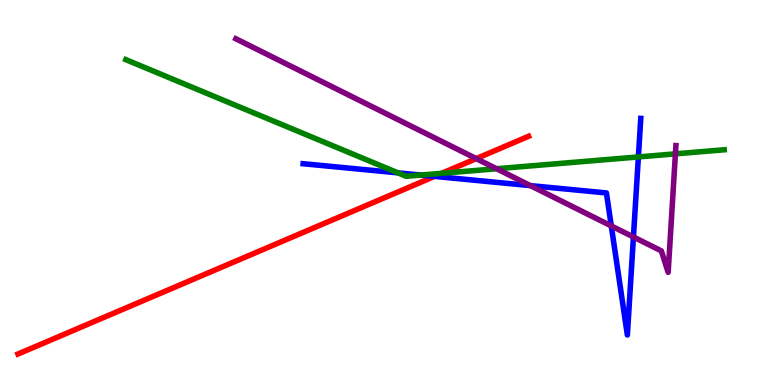[{'lines': ['blue', 'red'], 'intersections': [{'x': 5.61, 'y': 5.42}]}, {'lines': ['green', 'red'], 'intersections': [{'x': 5.7, 'y': 5.5}]}, {'lines': ['purple', 'red'], 'intersections': [{'x': 6.14, 'y': 5.88}]}, {'lines': ['blue', 'green'], 'intersections': [{'x': 5.13, 'y': 5.51}, {'x': 5.43, 'y': 5.45}, {'x': 8.24, 'y': 5.92}]}, {'lines': ['blue', 'purple'], 'intersections': [{'x': 6.84, 'y': 5.18}, {'x': 7.89, 'y': 4.13}, {'x': 8.17, 'y': 3.84}]}, {'lines': ['green', 'purple'], 'intersections': [{'x': 6.41, 'y': 5.62}, {'x': 8.71, 'y': 6.0}]}]